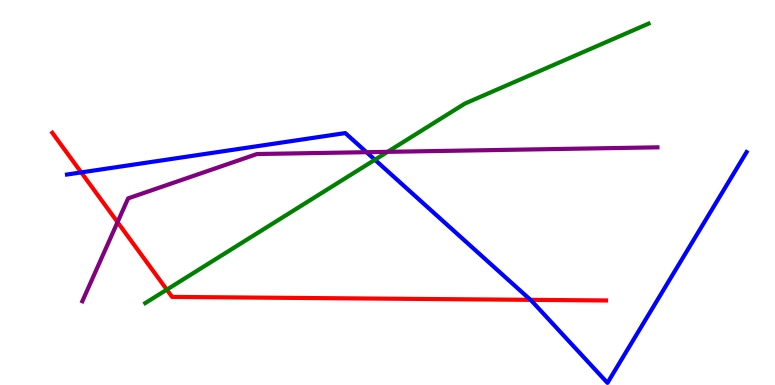[{'lines': ['blue', 'red'], 'intersections': [{'x': 1.05, 'y': 5.52}, {'x': 6.84, 'y': 2.21}]}, {'lines': ['green', 'red'], 'intersections': [{'x': 2.15, 'y': 2.48}]}, {'lines': ['purple', 'red'], 'intersections': [{'x': 1.52, 'y': 4.23}]}, {'lines': ['blue', 'green'], 'intersections': [{'x': 4.84, 'y': 5.85}]}, {'lines': ['blue', 'purple'], 'intersections': [{'x': 4.73, 'y': 6.05}]}, {'lines': ['green', 'purple'], 'intersections': [{'x': 5.0, 'y': 6.06}]}]